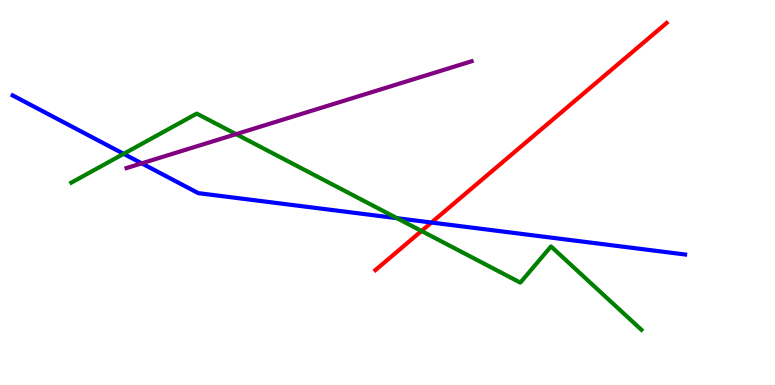[{'lines': ['blue', 'red'], 'intersections': [{'x': 5.57, 'y': 4.22}]}, {'lines': ['green', 'red'], 'intersections': [{'x': 5.44, 'y': 4.0}]}, {'lines': ['purple', 'red'], 'intersections': []}, {'lines': ['blue', 'green'], 'intersections': [{'x': 1.6, 'y': 6.0}, {'x': 5.12, 'y': 4.33}]}, {'lines': ['blue', 'purple'], 'intersections': [{'x': 1.83, 'y': 5.76}]}, {'lines': ['green', 'purple'], 'intersections': [{'x': 3.05, 'y': 6.52}]}]